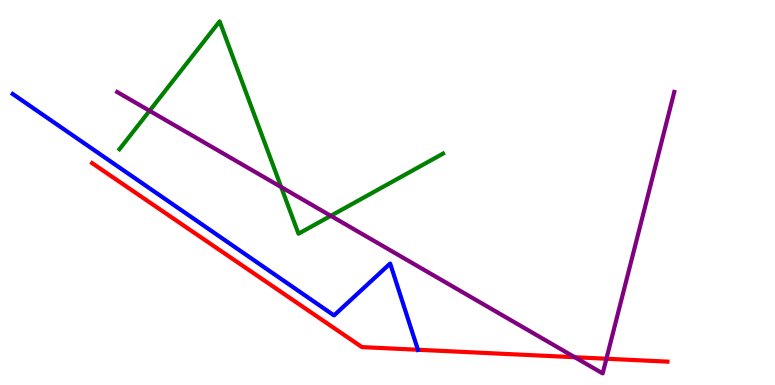[{'lines': ['blue', 'red'], 'intersections': [{'x': 5.39, 'y': 0.915}]}, {'lines': ['green', 'red'], 'intersections': []}, {'lines': ['purple', 'red'], 'intersections': [{'x': 7.42, 'y': 0.721}, {'x': 7.82, 'y': 0.682}]}, {'lines': ['blue', 'green'], 'intersections': []}, {'lines': ['blue', 'purple'], 'intersections': []}, {'lines': ['green', 'purple'], 'intersections': [{'x': 1.93, 'y': 7.12}, {'x': 3.63, 'y': 5.14}, {'x': 4.27, 'y': 4.39}]}]